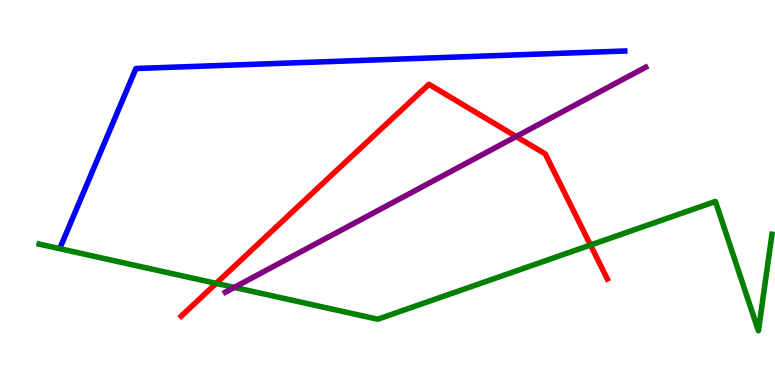[{'lines': ['blue', 'red'], 'intersections': []}, {'lines': ['green', 'red'], 'intersections': [{'x': 2.79, 'y': 2.64}, {'x': 7.62, 'y': 3.64}]}, {'lines': ['purple', 'red'], 'intersections': [{'x': 6.66, 'y': 6.45}]}, {'lines': ['blue', 'green'], 'intersections': []}, {'lines': ['blue', 'purple'], 'intersections': []}, {'lines': ['green', 'purple'], 'intersections': [{'x': 3.02, 'y': 2.54}]}]